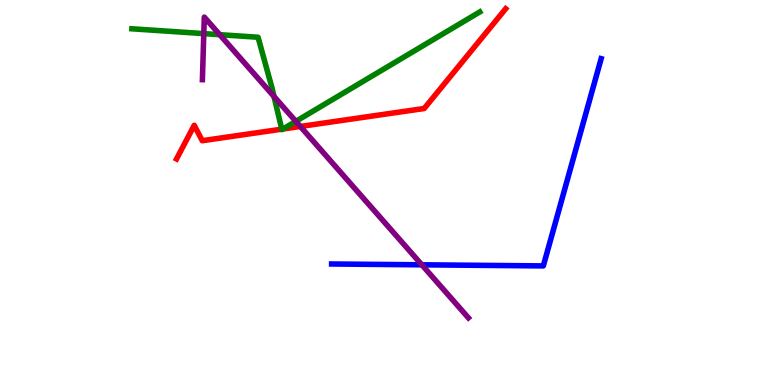[{'lines': ['blue', 'red'], 'intersections': []}, {'lines': ['green', 'red'], 'intersections': [{'x': 3.64, 'y': 6.65}, {'x': 3.65, 'y': 6.65}]}, {'lines': ['purple', 'red'], 'intersections': [{'x': 3.88, 'y': 6.72}]}, {'lines': ['blue', 'green'], 'intersections': []}, {'lines': ['blue', 'purple'], 'intersections': [{'x': 5.44, 'y': 3.12}]}, {'lines': ['green', 'purple'], 'intersections': [{'x': 2.63, 'y': 9.13}, {'x': 2.84, 'y': 9.1}, {'x': 3.54, 'y': 7.49}, {'x': 3.82, 'y': 6.85}]}]